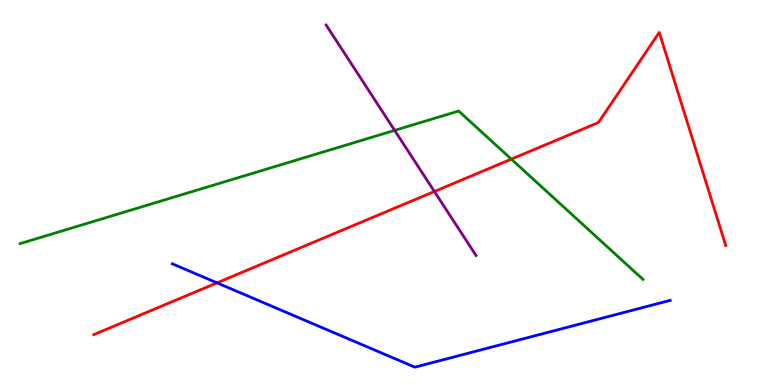[{'lines': ['blue', 'red'], 'intersections': [{'x': 2.8, 'y': 2.65}]}, {'lines': ['green', 'red'], 'intersections': [{'x': 6.6, 'y': 5.87}]}, {'lines': ['purple', 'red'], 'intersections': [{'x': 5.61, 'y': 5.03}]}, {'lines': ['blue', 'green'], 'intersections': []}, {'lines': ['blue', 'purple'], 'intersections': []}, {'lines': ['green', 'purple'], 'intersections': [{'x': 5.09, 'y': 6.61}]}]